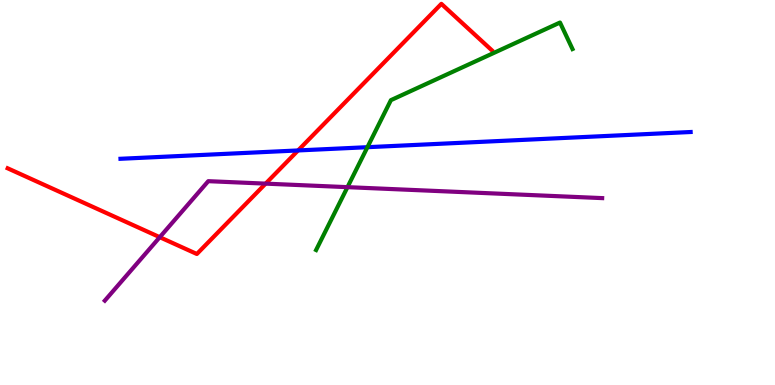[{'lines': ['blue', 'red'], 'intersections': [{'x': 3.85, 'y': 6.09}]}, {'lines': ['green', 'red'], 'intersections': []}, {'lines': ['purple', 'red'], 'intersections': [{'x': 2.06, 'y': 3.84}, {'x': 3.43, 'y': 5.23}]}, {'lines': ['blue', 'green'], 'intersections': [{'x': 4.74, 'y': 6.18}]}, {'lines': ['blue', 'purple'], 'intersections': []}, {'lines': ['green', 'purple'], 'intersections': [{'x': 4.48, 'y': 5.14}]}]